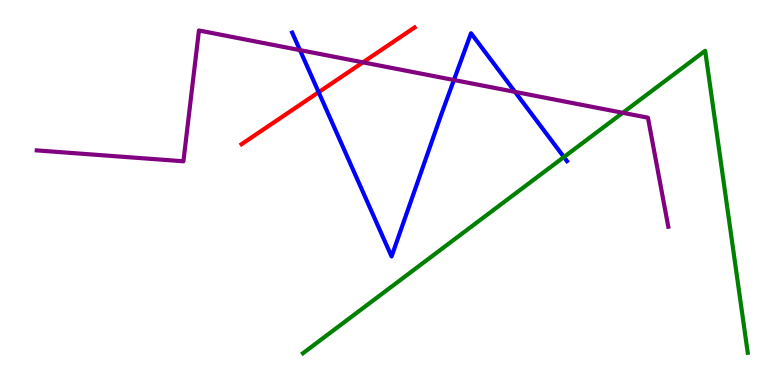[{'lines': ['blue', 'red'], 'intersections': [{'x': 4.11, 'y': 7.6}]}, {'lines': ['green', 'red'], 'intersections': []}, {'lines': ['purple', 'red'], 'intersections': [{'x': 4.68, 'y': 8.38}]}, {'lines': ['blue', 'green'], 'intersections': [{'x': 7.28, 'y': 5.92}]}, {'lines': ['blue', 'purple'], 'intersections': [{'x': 3.87, 'y': 8.7}, {'x': 5.86, 'y': 7.92}, {'x': 6.65, 'y': 7.61}]}, {'lines': ['green', 'purple'], 'intersections': [{'x': 8.04, 'y': 7.07}]}]